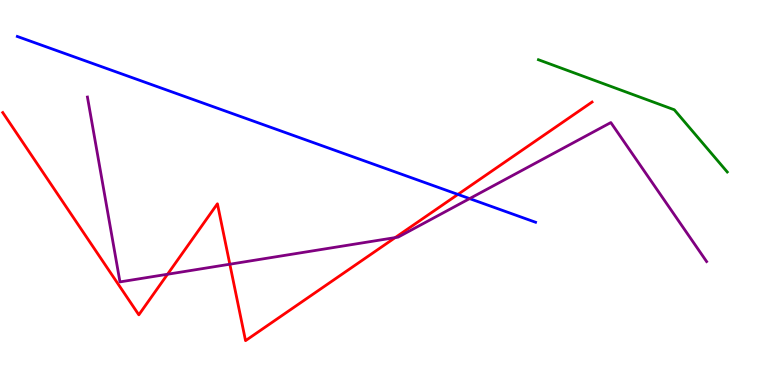[{'lines': ['blue', 'red'], 'intersections': [{'x': 5.91, 'y': 4.95}]}, {'lines': ['green', 'red'], 'intersections': []}, {'lines': ['purple', 'red'], 'intersections': [{'x': 2.16, 'y': 2.88}, {'x': 2.97, 'y': 3.14}, {'x': 5.1, 'y': 3.83}]}, {'lines': ['blue', 'green'], 'intersections': []}, {'lines': ['blue', 'purple'], 'intersections': [{'x': 6.06, 'y': 4.84}]}, {'lines': ['green', 'purple'], 'intersections': []}]